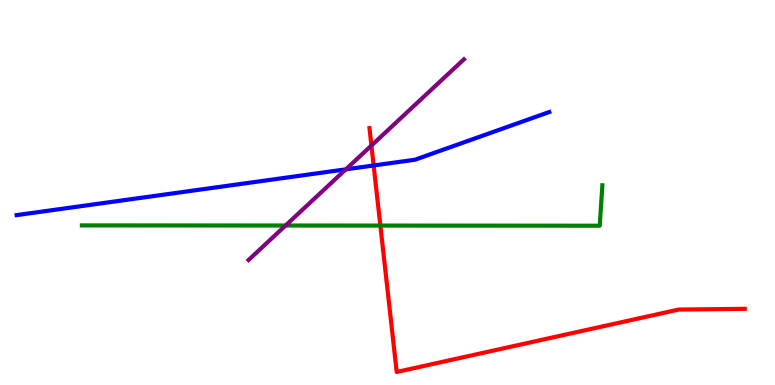[{'lines': ['blue', 'red'], 'intersections': [{'x': 4.82, 'y': 5.7}]}, {'lines': ['green', 'red'], 'intersections': [{'x': 4.91, 'y': 4.14}]}, {'lines': ['purple', 'red'], 'intersections': [{'x': 4.79, 'y': 6.22}]}, {'lines': ['blue', 'green'], 'intersections': []}, {'lines': ['blue', 'purple'], 'intersections': [{'x': 4.46, 'y': 5.6}]}, {'lines': ['green', 'purple'], 'intersections': [{'x': 3.68, 'y': 4.14}]}]